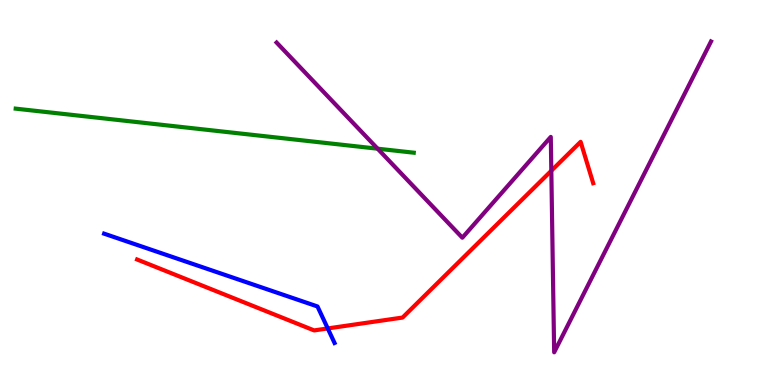[{'lines': ['blue', 'red'], 'intersections': [{'x': 4.23, 'y': 1.47}]}, {'lines': ['green', 'red'], 'intersections': []}, {'lines': ['purple', 'red'], 'intersections': [{'x': 7.11, 'y': 5.56}]}, {'lines': ['blue', 'green'], 'intersections': []}, {'lines': ['blue', 'purple'], 'intersections': []}, {'lines': ['green', 'purple'], 'intersections': [{'x': 4.87, 'y': 6.14}]}]